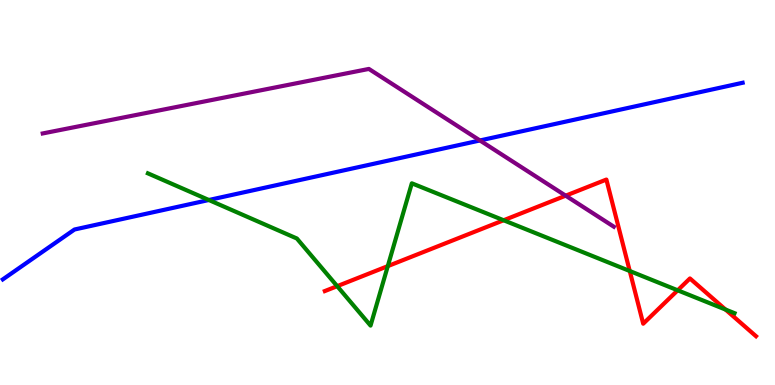[{'lines': ['blue', 'red'], 'intersections': []}, {'lines': ['green', 'red'], 'intersections': [{'x': 4.35, 'y': 2.57}, {'x': 5.0, 'y': 3.09}, {'x': 6.5, 'y': 4.28}, {'x': 8.13, 'y': 2.96}, {'x': 8.74, 'y': 2.46}, {'x': 9.36, 'y': 1.96}]}, {'lines': ['purple', 'red'], 'intersections': [{'x': 7.3, 'y': 4.92}]}, {'lines': ['blue', 'green'], 'intersections': [{'x': 2.69, 'y': 4.81}]}, {'lines': ['blue', 'purple'], 'intersections': [{'x': 6.19, 'y': 6.35}]}, {'lines': ['green', 'purple'], 'intersections': []}]